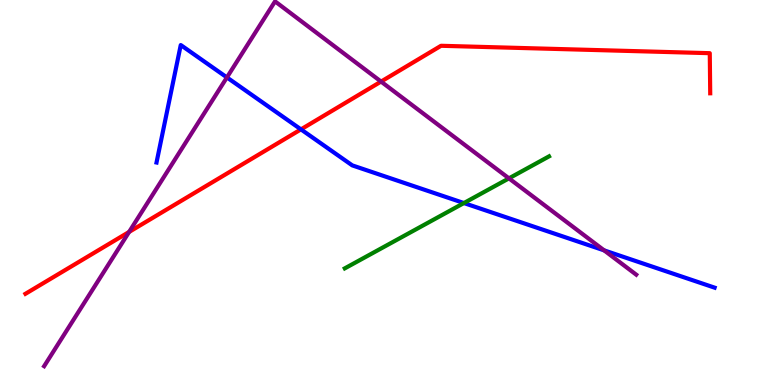[{'lines': ['blue', 'red'], 'intersections': [{'x': 3.88, 'y': 6.64}]}, {'lines': ['green', 'red'], 'intersections': []}, {'lines': ['purple', 'red'], 'intersections': [{'x': 1.67, 'y': 3.98}, {'x': 4.92, 'y': 7.88}]}, {'lines': ['blue', 'green'], 'intersections': [{'x': 5.99, 'y': 4.73}]}, {'lines': ['blue', 'purple'], 'intersections': [{'x': 2.93, 'y': 7.99}, {'x': 7.8, 'y': 3.5}]}, {'lines': ['green', 'purple'], 'intersections': [{'x': 6.57, 'y': 5.37}]}]